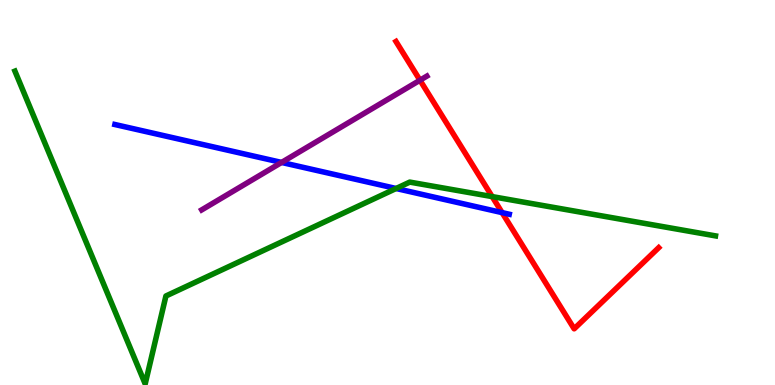[{'lines': ['blue', 'red'], 'intersections': [{'x': 6.48, 'y': 4.48}]}, {'lines': ['green', 'red'], 'intersections': [{'x': 6.35, 'y': 4.89}]}, {'lines': ['purple', 'red'], 'intersections': [{'x': 5.42, 'y': 7.92}]}, {'lines': ['blue', 'green'], 'intersections': [{'x': 5.11, 'y': 5.1}]}, {'lines': ['blue', 'purple'], 'intersections': [{'x': 3.63, 'y': 5.78}]}, {'lines': ['green', 'purple'], 'intersections': []}]